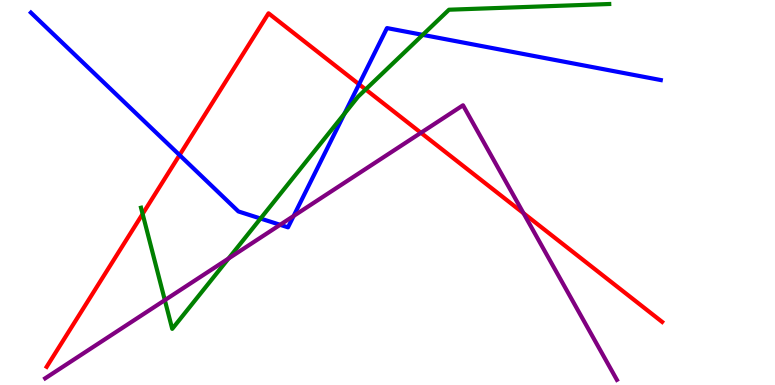[{'lines': ['blue', 'red'], 'intersections': [{'x': 2.32, 'y': 5.97}, {'x': 4.63, 'y': 7.81}]}, {'lines': ['green', 'red'], 'intersections': [{'x': 1.84, 'y': 4.44}, {'x': 4.72, 'y': 7.68}]}, {'lines': ['purple', 'red'], 'intersections': [{'x': 5.43, 'y': 6.55}, {'x': 6.75, 'y': 4.46}]}, {'lines': ['blue', 'green'], 'intersections': [{'x': 3.36, 'y': 4.32}, {'x': 4.44, 'y': 7.05}, {'x': 5.45, 'y': 9.09}]}, {'lines': ['blue', 'purple'], 'intersections': [{'x': 3.61, 'y': 4.16}, {'x': 3.79, 'y': 4.39}]}, {'lines': ['green', 'purple'], 'intersections': [{'x': 2.13, 'y': 2.2}, {'x': 2.95, 'y': 3.29}]}]